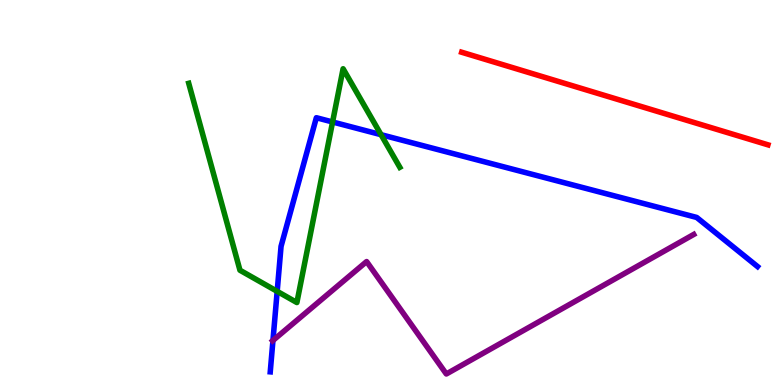[{'lines': ['blue', 'red'], 'intersections': []}, {'lines': ['green', 'red'], 'intersections': []}, {'lines': ['purple', 'red'], 'intersections': []}, {'lines': ['blue', 'green'], 'intersections': [{'x': 3.58, 'y': 2.43}, {'x': 4.29, 'y': 6.83}, {'x': 4.92, 'y': 6.5}]}, {'lines': ['blue', 'purple'], 'intersections': [{'x': 3.52, 'y': 1.16}]}, {'lines': ['green', 'purple'], 'intersections': []}]